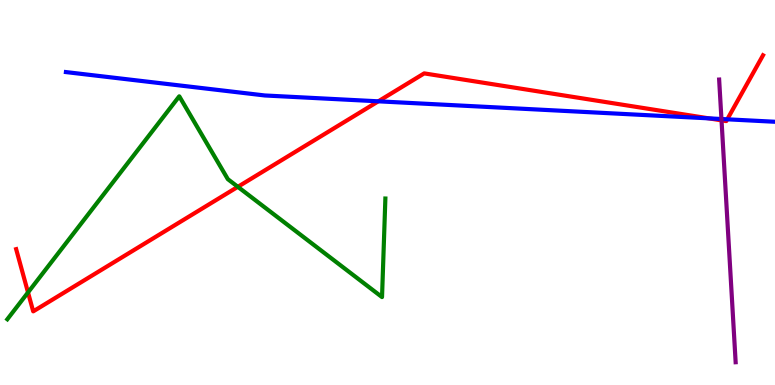[{'lines': ['blue', 'red'], 'intersections': [{'x': 4.88, 'y': 7.37}, {'x': 9.15, 'y': 6.93}, {'x': 9.38, 'y': 6.9}]}, {'lines': ['green', 'red'], 'intersections': [{'x': 0.362, 'y': 2.4}, {'x': 3.07, 'y': 5.15}]}, {'lines': ['purple', 'red'], 'intersections': [{'x': 9.31, 'y': 6.87}]}, {'lines': ['blue', 'green'], 'intersections': []}, {'lines': ['blue', 'purple'], 'intersections': [{'x': 9.31, 'y': 6.91}]}, {'lines': ['green', 'purple'], 'intersections': []}]